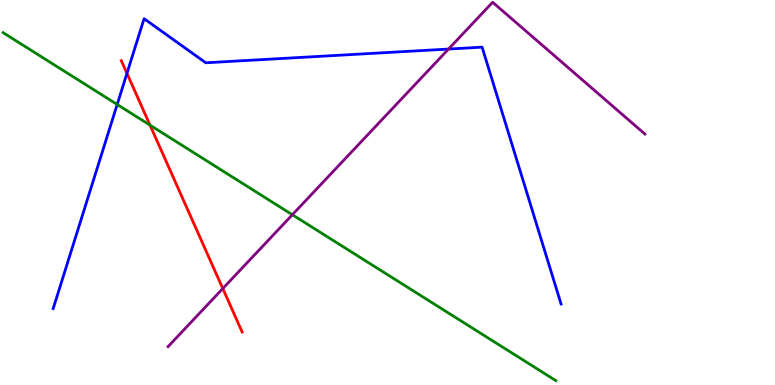[{'lines': ['blue', 'red'], 'intersections': [{'x': 1.64, 'y': 8.09}]}, {'lines': ['green', 'red'], 'intersections': [{'x': 1.94, 'y': 6.75}]}, {'lines': ['purple', 'red'], 'intersections': [{'x': 2.87, 'y': 2.51}]}, {'lines': ['blue', 'green'], 'intersections': [{'x': 1.51, 'y': 7.29}]}, {'lines': ['blue', 'purple'], 'intersections': [{'x': 5.79, 'y': 8.73}]}, {'lines': ['green', 'purple'], 'intersections': [{'x': 3.77, 'y': 4.42}]}]